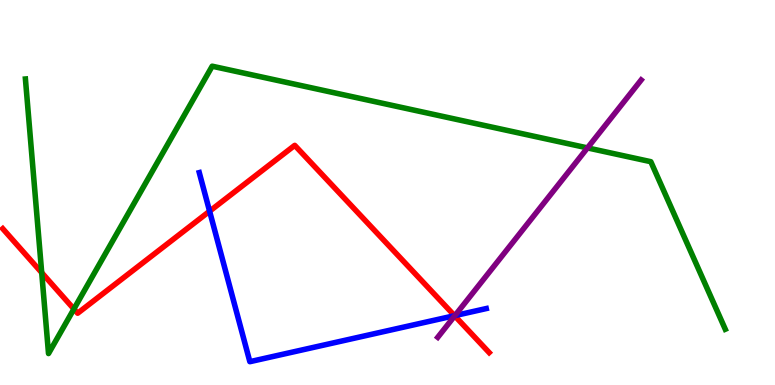[{'lines': ['blue', 'red'], 'intersections': [{'x': 2.7, 'y': 4.51}, {'x': 5.87, 'y': 1.8}]}, {'lines': ['green', 'red'], 'intersections': [{'x': 0.538, 'y': 2.92}, {'x': 0.954, 'y': 1.97}]}, {'lines': ['purple', 'red'], 'intersections': [{'x': 5.87, 'y': 1.8}]}, {'lines': ['blue', 'green'], 'intersections': []}, {'lines': ['blue', 'purple'], 'intersections': [{'x': 5.87, 'y': 1.8}]}, {'lines': ['green', 'purple'], 'intersections': [{'x': 7.58, 'y': 6.16}]}]